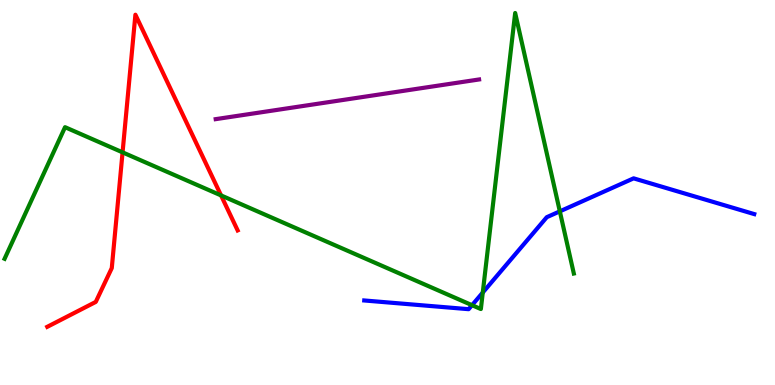[{'lines': ['blue', 'red'], 'intersections': []}, {'lines': ['green', 'red'], 'intersections': [{'x': 1.58, 'y': 6.04}, {'x': 2.85, 'y': 4.92}]}, {'lines': ['purple', 'red'], 'intersections': []}, {'lines': ['blue', 'green'], 'intersections': [{'x': 6.09, 'y': 2.07}, {'x': 6.23, 'y': 2.4}, {'x': 7.22, 'y': 4.51}]}, {'lines': ['blue', 'purple'], 'intersections': []}, {'lines': ['green', 'purple'], 'intersections': []}]